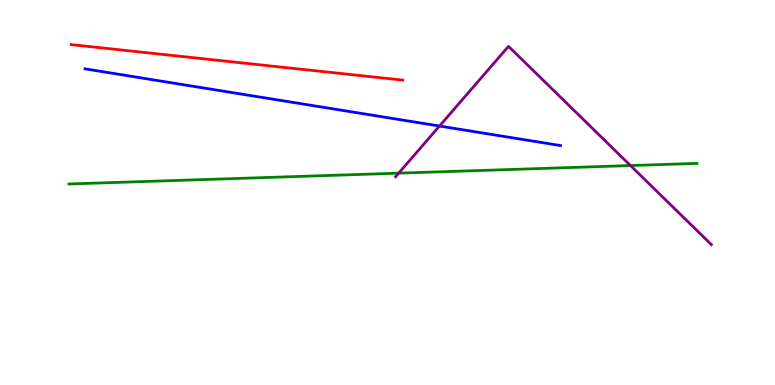[{'lines': ['blue', 'red'], 'intersections': []}, {'lines': ['green', 'red'], 'intersections': []}, {'lines': ['purple', 'red'], 'intersections': []}, {'lines': ['blue', 'green'], 'intersections': []}, {'lines': ['blue', 'purple'], 'intersections': [{'x': 5.67, 'y': 6.73}]}, {'lines': ['green', 'purple'], 'intersections': [{'x': 5.14, 'y': 5.5}, {'x': 8.14, 'y': 5.7}]}]